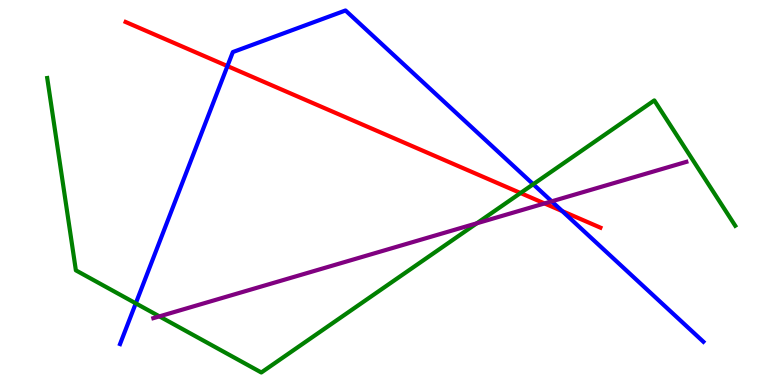[{'lines': ['blue', 'red'], 'intersections': [{'x': 2.93, 'y': 8.28}, {'x': 7.25, 'y': 4.52}]}, {'lines': ['green', 'red'], 'intersections': [{'x': 6.72, 'y': 4.99}]}, {'lines': ['purple', 'red'], 'intersections': [{'x': 7.03, 'y': 4.72}]}, {'lines': ['blue', 'green'], 'intersections': [{'x': 1.75, 'y': 2.12}, {'x': 6.88, 'y': 5.21}]}, {'lines': ['blue', 'purple'], 'intersections': [{'x': 7.12, 'y': 4.77}]}, {'lines': ['green', 'purple'], 'intersections': [{'x': 2.06, 'y': 1.78}, {'x': 6.15, 'y': 4.2}]}]